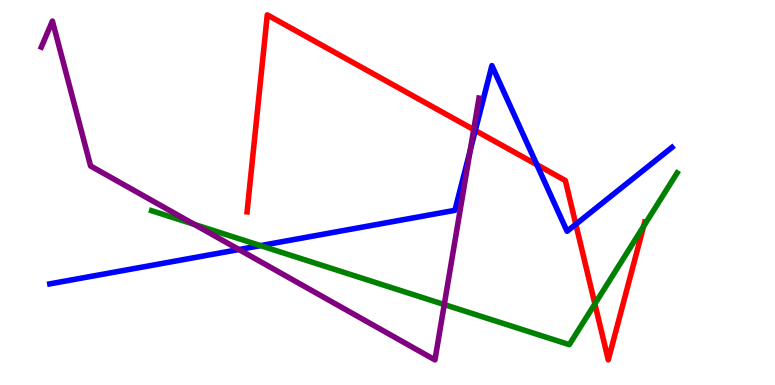[{'lines': ['blue', 'red'], 'intersections': [{'x': 6.13, 'y': 6.61}, {'x': 6.93, 'y': 5.72}, {'x': 7.43, 'y': 4.17}]}, {'lines': ['green', 'red'], 'intersections': [{'x': 7.68, 'y': 2.11}, {'x': 8.3, 'y': 4.12}]}, {'lines': ['purple', 'red'], 'intersections': [{'x': 6.11, 'y': 6.63}]}, {'lines': ['blue', 'green'], 'intersections': [{'x': 3.36, 'y': 3.62}]}, {'lines': ['blue', 'purple'], 'intersections': [{'x': 3.08, 'y': 3.52}, {'x': 6.07, 'y': 6.09}]}, {'lines': ['green', 'purple'], 'intersections': [{'x': 2.51, 'y': 4.17}, {'x': 5.73, 'y': 2.09}]}]